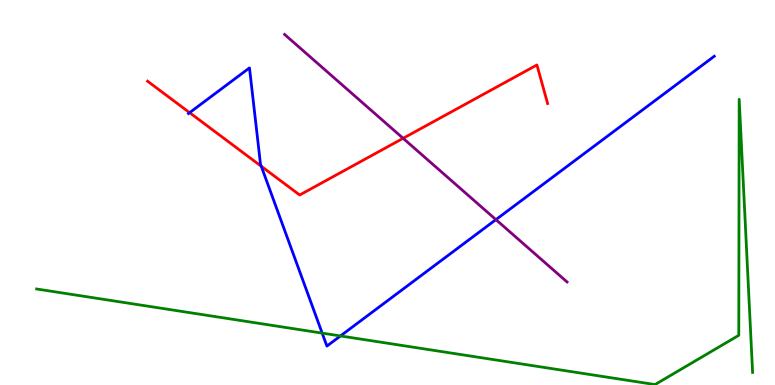[{'lines': ['blue', 'red'], 'intersections': [{'x': 2.45, 'y': 7.07}, {'x': 3.37, 'y': 5.68}]}, {'lines': ['green', 'red'], 'intersections': []}, {'lines': ['purple', 'red'], 'intersections': [{'x': 5.2, 'y': 6.41}]}, {'lines': ['blue', 'green'], 'intersections': [{'x': 4.16, 'y': 1.35}, {'x': 4.39, 'y': 1.27}]}, {'lines': ['blue', 'purple'], 'intersections': [{'x': 6.4, 'y': 4.3}]}, {'lines': ['green', 'purple'], 'intersections': []}]